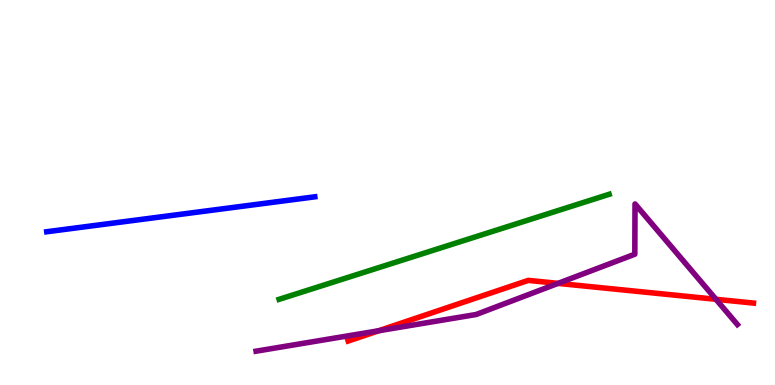[{'lines': ['blue', 'red'], 'intersections': []}, {'lines': ['green', 'red'], 'intersections': []}, {'lines': ['purple', 'red'], 'intersections': [{'x': 4.89, 'y': 1.41}, {'x': 7.2, 'y': 2.64}, {'x': 9.24, 'y': 2.23}]}, {'lines': ['blue', 'green'], 'intersections': []}, {'lines': ['blue', 'purple'], 'intersections': []}, {'lines': ['green', 'purple'], 'intersections': []}]